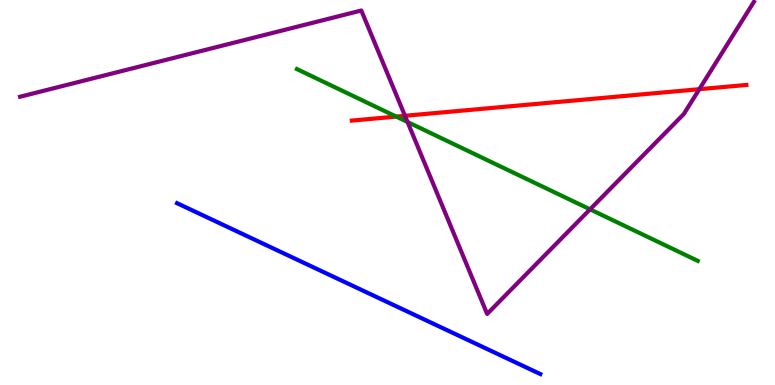[{'lines': ['blue', 'red'], 'intersections': []}, {'lines': ['green', 'red'], 'intersections': [{'x': 5.11, 'y': 6.97}]}, {'lines': ['purple', 'red'], 'intersections': [{'x': 5.23, 'y': 6.99}, {'x': 9.02, 'y': 7.68}]}, {'lines': ['blue', 'green'], 'intersections': []}, {'lines': ['blue', 'purple'], 'intersections': []}, {'lines': ['green', 'purple'], 'intersections': [{'x': 5.26, 'y': 6.83}, {'x': 7.61, 'y': 4.56}]}]